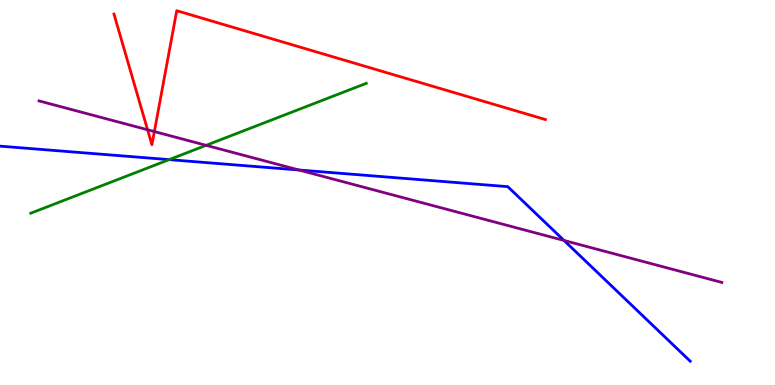[{'lines': ['blue', 'red'], 'intersections': []}, {'lines': ['green', 'red'], 'intersections': []}, {'lines': ['purple', 'red'], 'intersections': [{'x': 1.9, 'y': 6.63}, {'x': 1.99, 'y': 6.58}]}, {'lines': ['blue', 'green'], 'intersections': [{'x': 2.18, 'y': 5.85}]}, {'lines': ['blue', 'purple'], 'intersections': [{'x': 3.86, 'y': 5.58}, {'x': 7.28, 'y': 3.75}]}, {'lines': ['green', 'purple'], 'intersections': [{'x': 2.66, 'y': 6.23}]}]